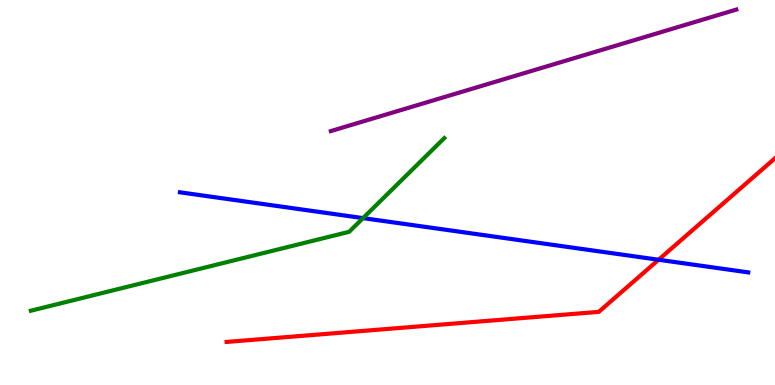[{'lines': ['blue', 'red'], 'intersections': [{'x': 8.5, 'y': 3.25}]}, {'lines': ['green', 'red'], 'intersections': []}, {'lines': ['purple', 'red'], 'intersections': []}, {'lines': ['blue', 'green'], 'intersections': [{'x': 4.68, 'y': 4.33}]}, {'lines': ['blue', 'purple'], 'intersections': []}, {'lines': ['green', 'purple'], 'intersections': []}]